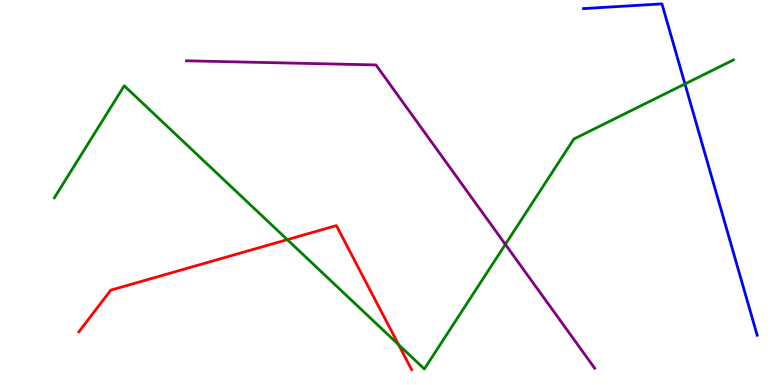[{'lines': ['blue', 'red'], 'intersections': []}, {'lines': ['green', 'red'], 'intersections': [{'x': 3.71, 'y': 3.78}, {'x': 5.14, 'y': 1.05}]}, {'lines': ['purple', 'red'], 'intersections': []}, {'lines': ['blue', 'green'], 'intersections': [{'x': 8.84, 'y': 7.82}]}, {'lines': ['blue', 'purple'], 'intersections': []}, {'lines': ['green', 'purple'], 'intersections': [{'x': 6.52, 'y': 3.65}]}]